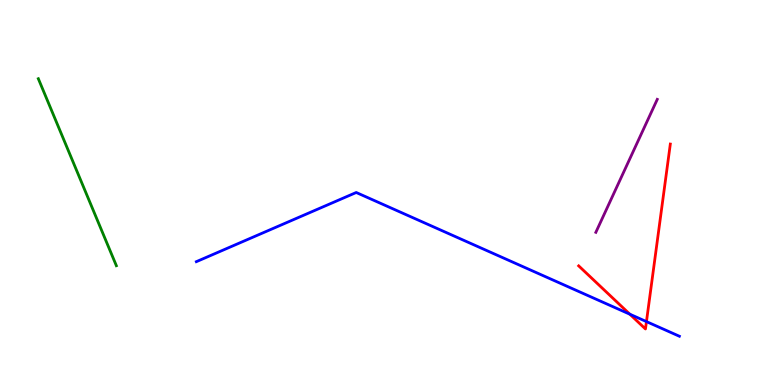[{'lines': ['blue', 'red'], 'intersections': [{'x': 8.13, 'y': 1.84}, {'x': 8.34, 'y': 1.65}]}, {'lines': ['green', 'red'], 'intersections': []}, {'lines': ['purple', 'red'], 'intersections': []}, {'lines': ['blue', 'green'], 'intersections': []}, {'lines': ['blue', 'purple'], 'intersections': []}, {'lines': ['green', 'purple'], 'intersections': []}]